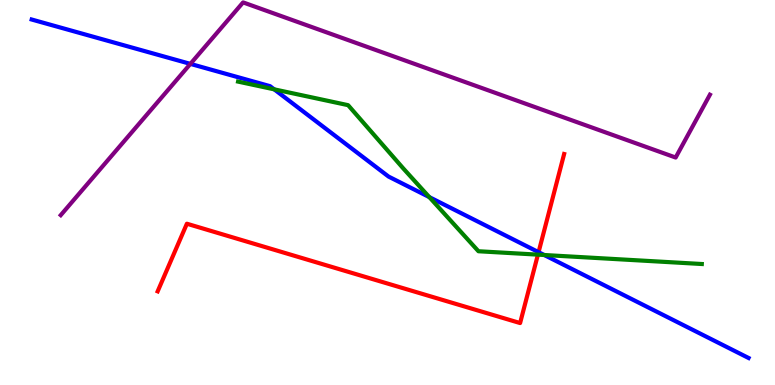[{'lines': ['blue', 'red'], 'intersections': [{'x': 6.95, 'y': 3.45}]}, {'lines': ['green', 'red'], 'intersections': [{'x': 6.94, 'y': 3.39}]}, {'lines': ['purple', 'red'], 'intersections': []}, {'lines': ['blue', 'green'], 'intersections': [{'x': 3.54, 'y': 7.68}, {'x': 5.54, 'y': 4.88}, {'x': 7.02, 'y': 3.38}]}, {'lines': ['blue', 'purple'], 'intersections': [{'x': 2.46, 'y': 8.34}]}, {'lines': ['green', 'purple'], 'intersections': []}]